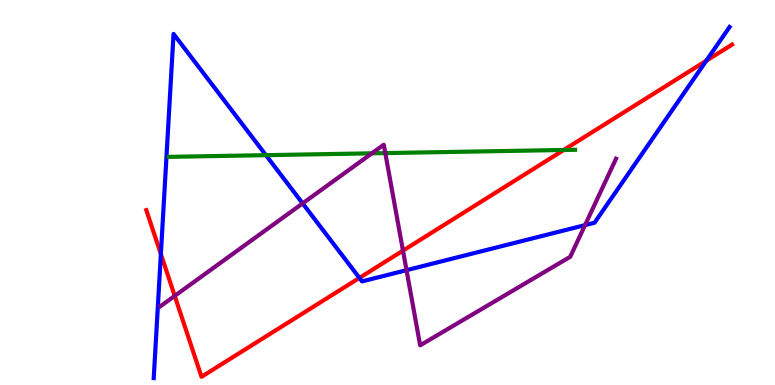[{'lines': ['blue', 'red'], 'intersections': [{'x': 2.08, 'y': 3.4}, {'x': 4.64, 'y': 2.78}, {'x': 9.11, 'y': 8.42}]}, {'lines': ['green', 'red'], 'intersections': [{'x': 7.27, 'y': 6.1}]}, {'lines': ['purple', 'red'], 'intersections': [{'x': 2.25, 'y': 2.31}, {'x': 5.2, 'y': 3.49}]}, {'lines': ['blue', 'green'], 'intersections': [{'x': 3.43, 'y': 5.97}]}, {'lines': ['blue', 'purple'], 'intersections': [{'x': 3.91, 'y': 4.72}, {'x': 5.25, 'y': 2.98}, {'x': 7.55, 'y': 4.15}]}, {'lines': ['green', 'purple'], 'intersections': [{'x': 4.8, 'y': 6.02}, {'x': 4.97, 'y': 6.02}]}]